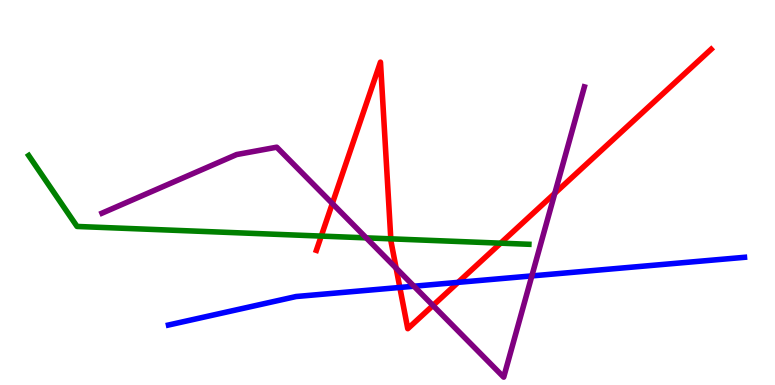[{'lines': ['blue', 'red'], 'intersections': [{'x': 5.16, 'y': 2.53}, {'x': 5.91, 'y': 2.67}]}, {'lines': ['green', 'red'], 'intersections': [{'x': 4.15, 'y': 3.87}, {'x': 5.04, 'y': 3.8}, {'x': 6.46, 'y': 3.68}]}, {'lines': ['purple', 'red'], 'intersections': [{'x': 4.29, 'y': 4.71}, {'x': 5.11, 'y': 3.03}, {'x': 5.59, 'y': 2.07}, {'x': 7.16, 'y': 4.98}]}, {'lines': ['blue', 'green'], 'intersections': []}, {'lines': ['blue', 'purple'], 'intersections': [{'x': 5.34, 'y': 2.57}, {'x': 6.86, 'y': 2.83}]}, {'lines': ['green', 'purple'], 'intersections': [{'x': 4.73, 'y': 3.82}]}]